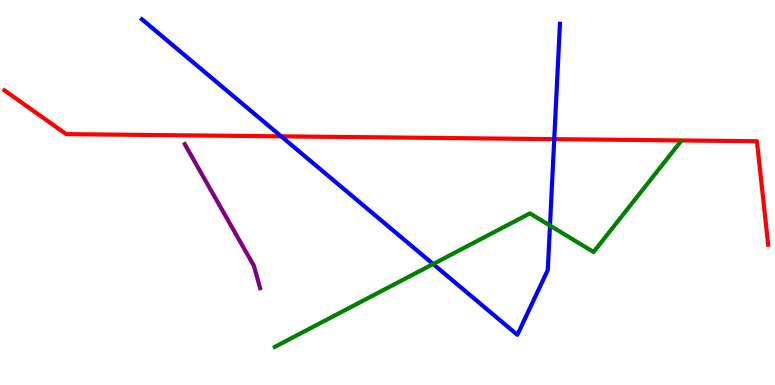[{'lines': ['blue', 'red'], 'intersections': [{'x': 3.63, 'y': 6.46}, {'x': 7.15, 'y': 6.39}]}, {'lines': ['green', 'red'], 'intersections': []}, {'lines': ['purple', 'red'], 'intersections': []}, {'lines': ['blue', 'green'], 'intersections': [{'x': 5.59, 'y': 3.14}, {'x': 7.1, 'y': 4.14}]}, {'lines': ['blue', 'purple'], 'intersections': []}, {'lines': ['green', 'purple'], 'intersections': []}]